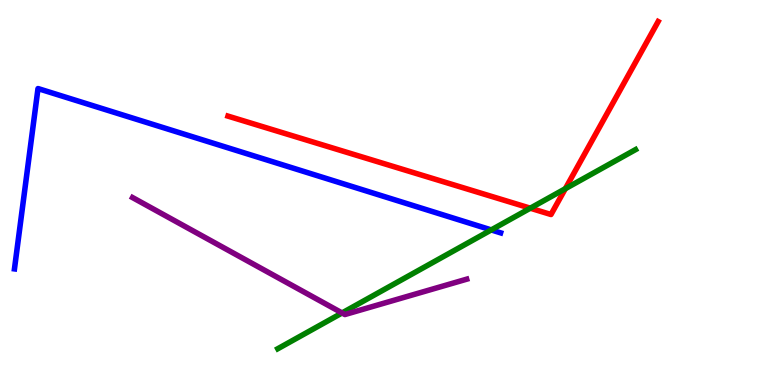[{'lines': ['blue', 'red'], 'intersections': []}, {'lines': ['green', 'red'], 'intersections': [{'x': 6.84, 'y': 4.59}, {'x': 7.29, 'y': 5.1}]}, {'lines': ['purple', 'red'], 'intersections': []}, {'lines': ['blue', 'green'], 'intersections': [{'x': 6.34, 'y': 4.03}]}, {'lines': ['blue', 'purple'], 'intersections': []}, {'lines': ['green', 'purple'], 'intersections': [{'x': 4.41, 'y': 1.87}]}]